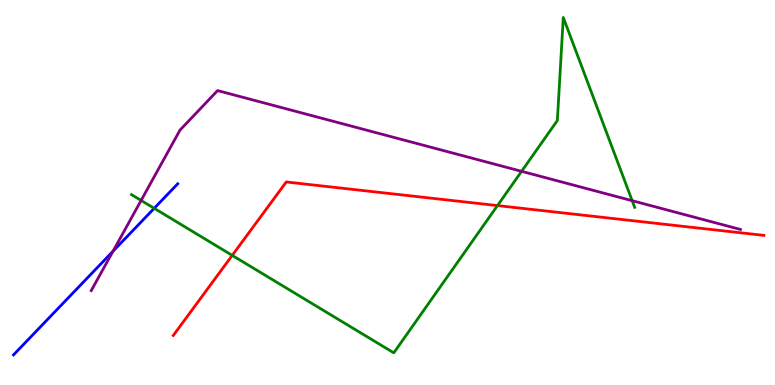[{'lines': ['blue', 'red'], 'intersections': []}, {'lines': ['green', 'red'], 'intersections': [{'x': 3.0, 'y': 3.37}, {'x': 6.42, 'y': 4.66}]}, {'lines': ['purple', 'red'], 'intersections': []}, {'lines': ['blue', 'green'], 'intersections': [{'x': 1.99, 'y': 4.59}]}, {'lines': ['blue', 'purple'], 'intersections': [{'x': 1.46, 'y': 3.47}]}, {'lines': ['green', 'purple'], 'intersections': [{'x': 1.82, 'y': 4.79}, {'x': 6.73, 'y': 5.55}, {'x': 8.16, 'y': 4.79}]}]